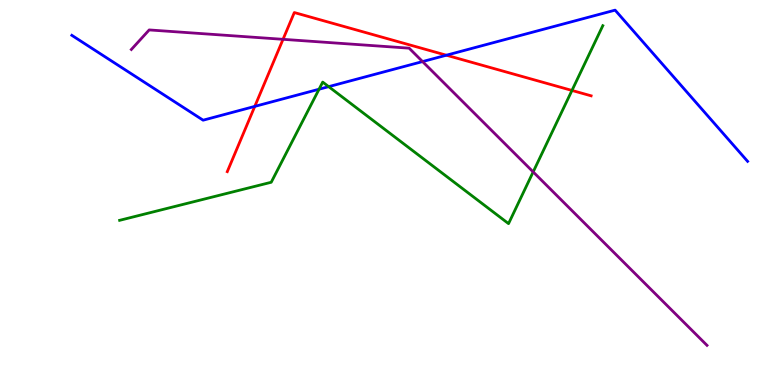[{'lines': ['blue', 'red'], 'intersections': [{'x': 3.29, 'y': 7.24}, {'x': 5.76, 'y': 8.57}]}, {'lines': ['green', 'red'], 'intersections': [{'x': 7.38, 'y': 7.65}]}, {'lines': ['purple', 'red'], 'intersections': [{'x': 3.65, 'y': 8.98}]}, {'lines': ['blue', 'green'], 'intersections': [{'x': 4.12, 'y': 7.68}, {'x': 4.24, 'y': 7.75}]}, {'lines': ['blue', 'purple'], 'intersections': [{'x': 5.45, 'y': 8.4}]}, {'lines': ['green', 'purple'], 'intersections': [{'x': 6.88, 'y': 5.53}]}]